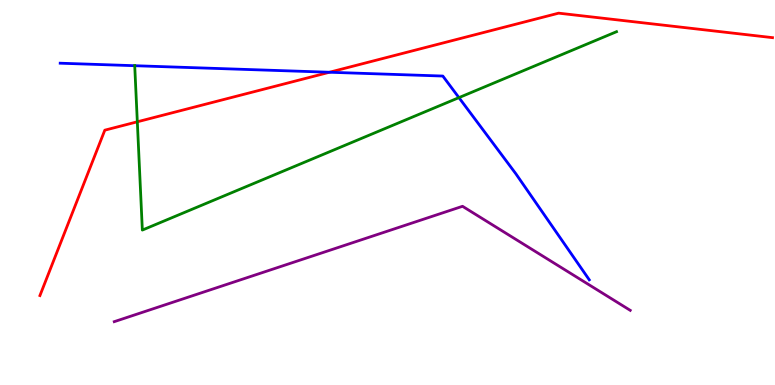[{'lines': ['blue', 'red'], 'intersections': [{'x': 4.25, 'y': 8.12}]}, {'lines': ['green', 'red'], 'intersections': [{'x': 1.77, 'y': 6.84}]}, {'lines': ['purple', 'red'], 'intersections': []}, {'lines': ['blue', 'green'], 'intersections': [{'x': 1.74, 'y': 8.29}, {'x': 5.92, 'y': 7.46}]}, {'lines': ['blue', 'purple'], 'intersections': []}, {'lines': ['green', 'purple'], 'intersections': []}]